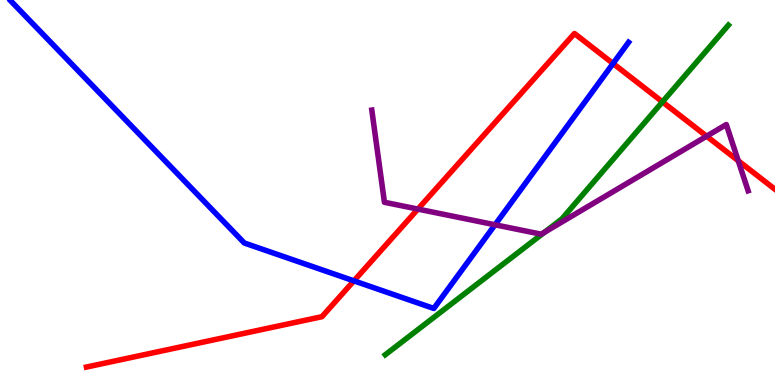[{'lines': ['blue', 'red'], 'intersections': [{'x': 4.57, 'y': 2.71}, {'x': 7.91, 'y': 8.35}]}, {'lines': ['green', 'red'], 'intersections': [{'x': 8.55, 'y': 7.35}]}, {'lines': ['purple', 'red'], 'intersections': [{'x': 5.39, 'y': 4.57}, {'x': 9.12, 'y': 6.46}, {'x': 9.53, 'y': 5.82}]}, {'lines': ['blue', 'green'], 'intersections': []}, {'lines': ['blue', 'purple'], 'intersections': [{'x': 6.39, 'y': 4.16}]}, {'lines': ['green', 'purple'], 'intersections': [{'x': 7.02, 'y': 3.96}]}]